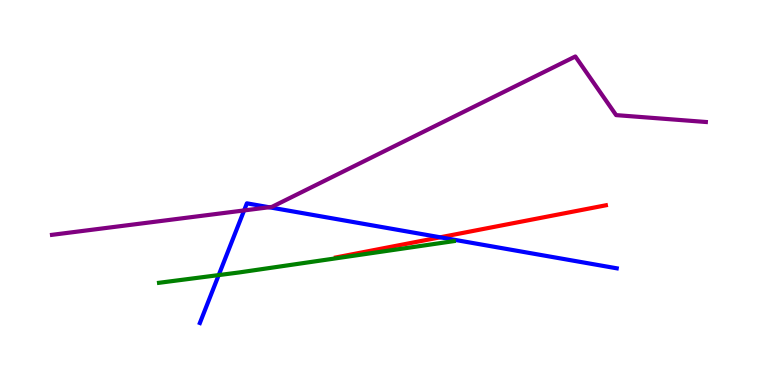[{'lines': ['blue', 'red'], 'intersections': [{'x': 5.68, 'y': 3.84}]}, {'lines': ['green', 'red'], 'intersections': []}, {'lines': ['purple', 'red'], 'intersections': []}, {'lines': ['blue', 'green'], 'intersections': [{'x': 2.82, 'y': 2.85}]}, {'lines': ['blue', 'purple'], 'intersections': [{'x': 3.15, 'y': 4.53}, {'x': 3.47, 'y': 4.62}]}, {'lines': ['green', 'purple'], 'intersections': []}]